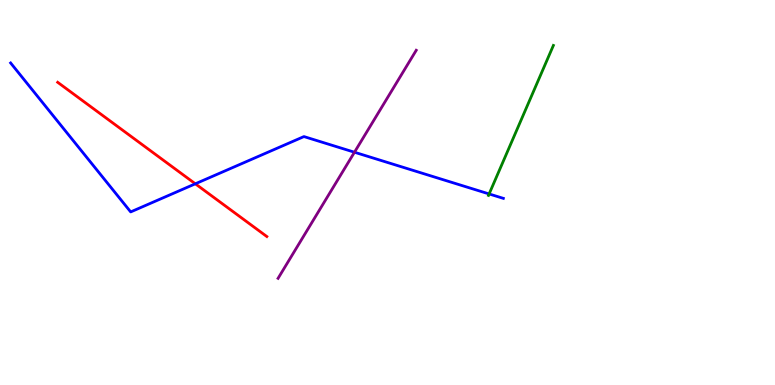[{'lines': ['blue', 'red'], 'intersections': [{'x': 2.52, 'y': 5.23}]}, {'lines': ['green', 'red'], 'intersections': []}, {'lines': ['purple', 'red'], 'intersections': []}, {'lines': ['blue', 'green'], 'intersections': [{'x': 6.31, 'y': 4.96}]}, {'lines': ['blue', 'purple'], 'intersections': [{'x': 4.57, 'y': 6.05}]}, {'lines': ['green', 'purple'], 'intersections': []}]